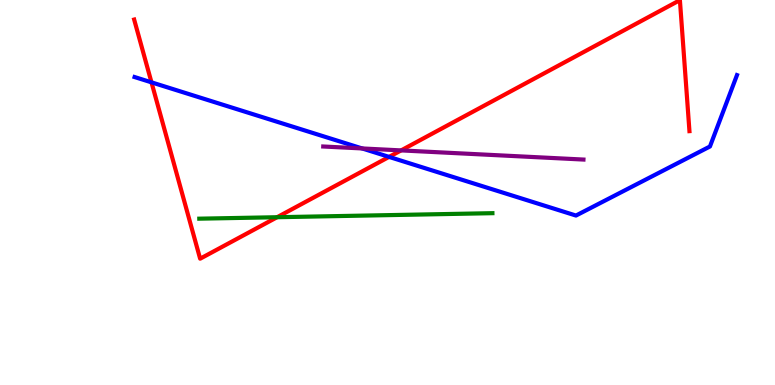[{'lines': ['blue', 'red'], 'intersections': [{'x': 1.95, 'y': 7.86}, {'x': 5.02, 'y': 5.92}]}, {'lines': ['green', 'red'], 'intersections': [{'x': 3.58, 'y': 4.36}]}, {'lines': ['purple', 'red'], 'intersections': [{'x': 5.18, 'y': 6.09}]}, {'lines': ['blue', 'green'], 'intersections': []}, {'lines': ['blue', 'purple'], 'intersections': [{'x': 4.67, 'y': 6.14}]}, {'lines': ['green', 'purple'], 'intersections': []}]